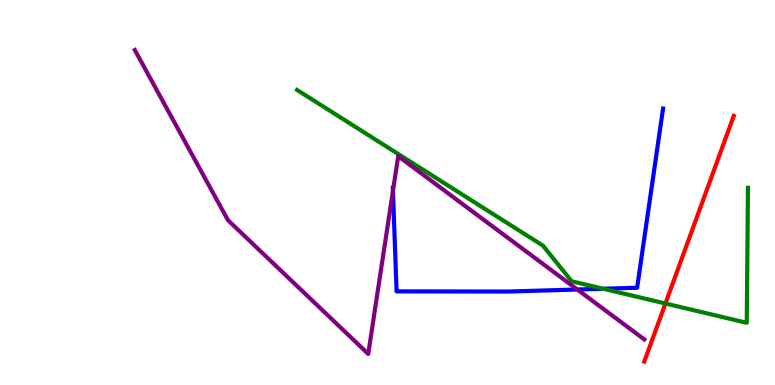[{'lines': ['blue', 'red'], 'intersections': []}, {'lines': ['green', 'red'], 'intersections': [{'x': 8.59, 'y': 2.12}]}, {'lines': ['purple', 'red'], 'intersections': []}, {'lines': ['blue', 'green'], 'intersections': [{'x': 7.78, 'y': 2.5}]}, {'lines': ['blue', 'purple'], 'intersections': [{'x': 5.07, 'y': 5.04}, {'x': 7.45, 'y': 2.48}]}, {'lines': ['green', 'purple'], 'intersections': []}]